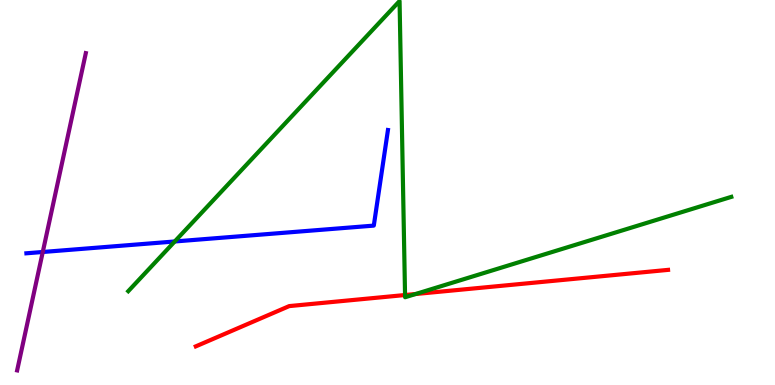[{'lines': ['blue', 'red'], 'intersections': []}, {'lines': ['green', 'red'], 'intersections': [{'x': 5.23, 'y': 2.34}, {'x': 5.36, 'y': 2.36}]}, {'lines': ['purple', 'red'], 'intersections': []}, {'lines': ['blue', 'green'], 'intersections': [{'x': 2.25, 'y': 3.73}]}, {'lines': ['blue', 'purple'], 'intersections': [{'x': 0.552, 'y': 3.45}]}, {'lines': ['green', 'purple'], 'intersections': []}]